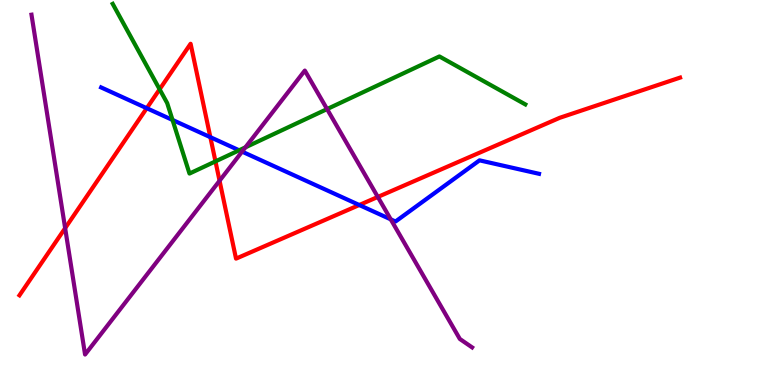[{'lines': ['blue', 'red'], 'intersections': [{'x': 1.89, 'y': 7.19}, {'x': 2.71, 'y': 6.44}, {'x': 4.64, 'y': 4.68}]}, {'lines': ['green', 'red'], 'intersections': [{'x': 2.06, 'y': 7.68}, {'x': 2.78, 'y': 5.81}]}, {'lines': ['purple', 'red'], 'intersections': [{'x': 0.841, 'y': 4.07}, {'x': 2.83, 'y': 5.31}, {'x': 4.88, 'y': 4.88}]}, {'lines': ['blue', 'green'], 'intersections': [{'x': 2.23, 'y': 6.88}, {'x': 3.09, 'y': 6.1}]}, {'lines': ['blue', 'purple'], 'intersections': [{'x': 3.12, 'y': 6.06}, {'x': 5.04, 'y': 4.3}]}, {'lines': ['green', 'purple'], 'intersections': [{'x': 3.17, 'y': 6.17}, {'x': 4.22, 'y': 7.17}]}]